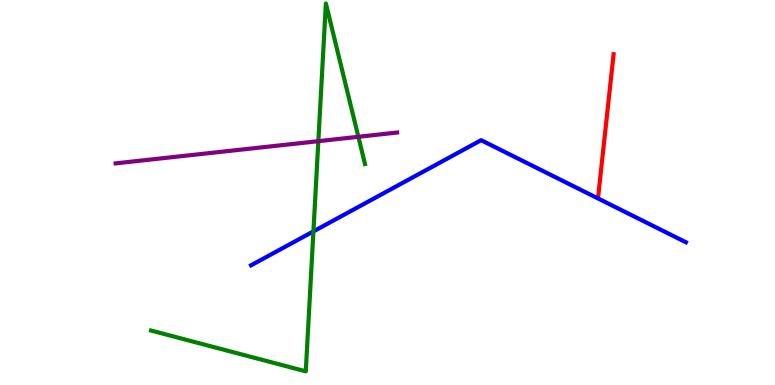[{'lines': ['blue', 'red'], 'intersections': []}, {'lines': ['green', 'red'], 'intersections': []}, {'lines': ['purple', 'red'], 'intersections': []}, {'lines': ['blue', 'green'], 'intersections': [{'x': 4.04, 'y': 3.99}]}, {'lines': ['blue', 'purple'], 'intersections': []}, {'lines': ['green', 'purple'], 'intersections': [{'x': 4.11, 'y': 6.33}, {'x': 4.62, 'y': 6.45}]}]